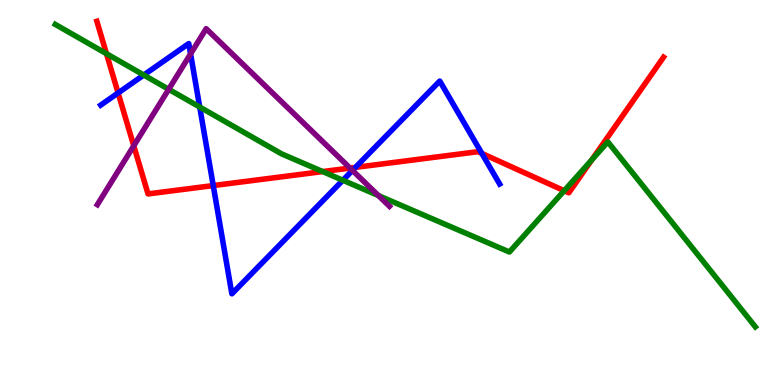[{'lines': ['blue', 'red'], 'intersections': [{'x': 1.52, 'y': 7.59}, {'x': 2.75, 'y': 5.18}, {'x': 4.59, 'y': 5.65}, {'x': 6.22, 'y': 6.01}]}, {'lines': ['green', 'red'], 'intersections': [{'x': 1.37, 'y': 8.61}, {'x': 4.16, 'y': 5.54}, {'x': 7.28, 'y': 5.05}, {'x': 7.64, 'y': 5.85}]}, {'lines': ['purple', 'red'], 'intersections': [{'x': 1.73, 'y': 6.21}, {'x': 4.52, 'y': 5.63}]}, {'lines': ['blue', 'green'], 'intersections': [{'x': 1.86, 'y': 8.05}, {'x': 2.58, 'y': 7.22}, {'x': 4.42, 'y': 5.32}]}, {'lines': ['blue', 'purple'], 'intersections': [{'x': 2.46, 'y': 8.6}, {'x': 4.55, 'y': 5.57}]}, {'lines': ['green', 'purple'], 'intersections': [{'x': 2.18, 'y': 7.68}, {'x': 4.88, 'y': 4.92}]}]